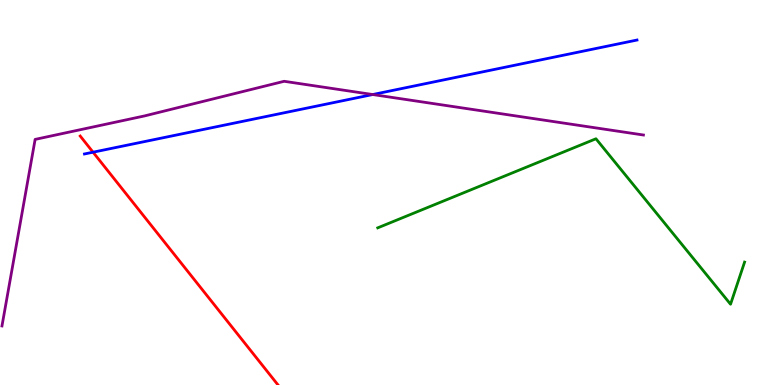[{'lines': ['blue', 'red'], 'intersections': [{'x': 1.2, 'y': 6.05}]}, {'lines': ['green', 'red'], 'intersections': []}, {'lines': ['purple', 'red'], 'intersections': []}, {'lines': ['blue', 'green'], 'intersections': []}, {'lines': ['blue', 'purple'], 'intersections': [{'x': 4.81, 'y': 7.54}]}, {'lines': ['green', 'purple'], 'intersections': []}]